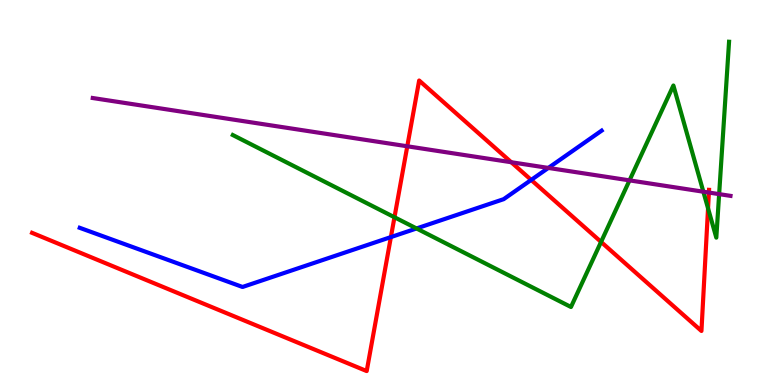[{'lines': ['blue', 'red'], 'intersections': [{'x': 5.04, 'y': 3.84}, {'x': 6.85, 'y': 5.33}]}, {'lines': ['green', 'red'], 'intersections': [{'x': 5.09, 'y': 4.36}, {'x': 7.76, 'y': 3.72}, {'x': 9.14, 'y': 4.59}]}, {'lines': ['purple', 'red'], 'intersections': [{'x': 5.26, 'y': 6.2}, {'x': 6.6, 'y': 5.79}, {'x': 9.15, 'y': 5.0}]}, {'lines': ['blue', 'green'], 'intersections': [{'x': 5.37, 'y': 4.07}]}, {'lines': ['blue', 'purple'], 'intersections': [{'x': 7.08, 'y': 5.64}]}, {'lines': ['green', 'purple'], 'intersections': [{'x': 8.12, 'y': 5.31}, {'x': 9.08, 'y': 5.02}, {'x': 9.28, 'y': 4.96}]}]